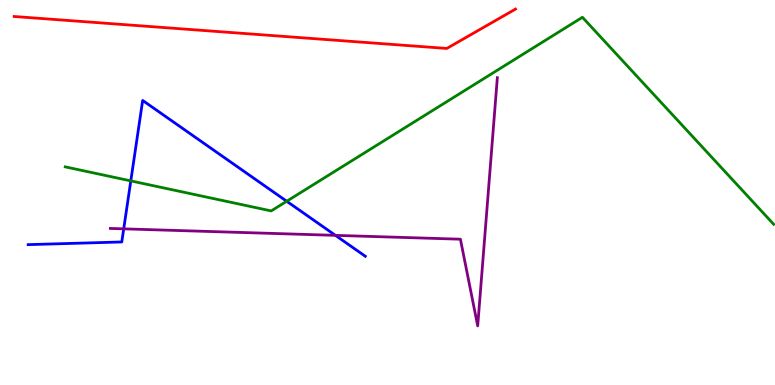[{'lines': ['blue', 'red'], 'intersections': []}, {'lines': ['green', 'red'], 'intersections': []}, {'lines': ['purple', 'red'], 'intersections': []}, {'lines': ['blue', 'green'], 'intersections': [{'x': 1.69, 'y': 5.3}, {'x': 3.7, 'y': 4.77}]}, {'lines': ['blue', 'purple'], 'intersections': [{'x': 1.6, 'y': 4.06}, {'x': 4.33, 'y': 3.89}]}, {'lines': ['green', 'purple'], 'intersections': []}]